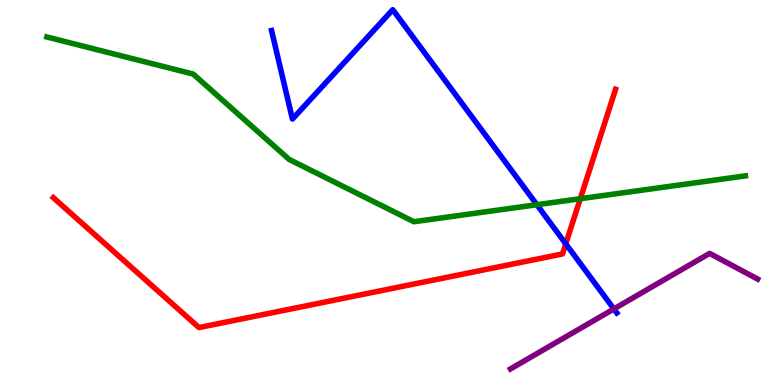[{'lines': ['blue', 'red'], 'intersections': [{'x': 7.3, 'y': 3.67}]}, {'lines': ['green', 'red'], 'intersections': [{'x': 7.49, 'y': 4.84}]}, {'lines': ['purple', 'red'], 'intersections': []}, {'lines': ['blue', 'green'], 'intersections': [{'x': 6.93, 'y': 4.68}]}, {'lines': ['blue', 'purple'], 'intersections': [{'x': 7.92, 'y': 1.98}]}, {'lines': ['green', 'purple'], 'intersections': []}]